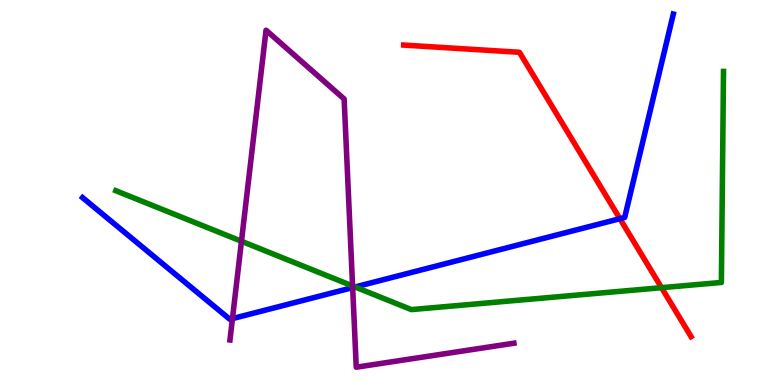[{'lines': ['blue', 'red'], 'intersections': [{'x': 8.0, 'y': 4.32}]}, {'lines': ['green', 'red'], 'intersections': [{'x': 8.54, 'y': 2.53}]}, {'lines': ['purple', 'red'], 'intersections': []}, {'lines': ['blue', 'green'], 'intersections': [{'x': 4.58, 'y': 2.55}]}, {'lines': ['blue', 'purple'], 'intersections': [{'x': 3.0, 'y': 1.72}, {'x': 4.55, 'y': 2.53}]}, {'lines': ['green', 'purple'], 'intersections': [{'x': 3.12, 'y': 3.73}, {'x': 4.55, 'y': 2.57}]}]